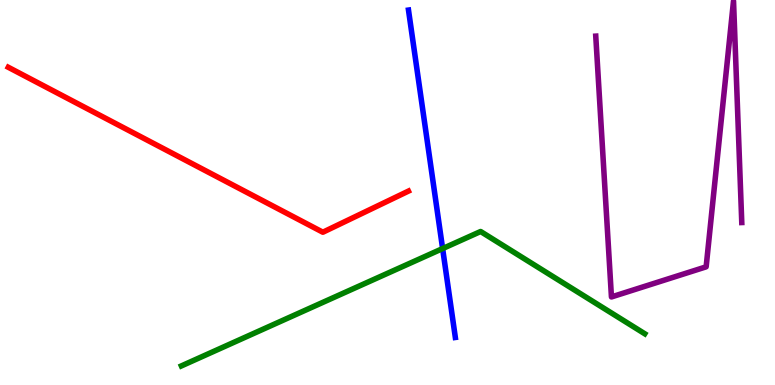[{'lines': ['blue', 'red'], 'intersections': []}, {'lines': ['green', 'red'], 'intersections': []}, {'lines': ['purple', 'red'], 'intersections': []}, {'lines': ['blue', 'green'], 'intersections': [{'x': 5.71, 'y': 3.54}]}, {'lines': ['blue', 'purple'], 'intersections': []}, {'lines': ['green', 'purple'], 'intersections': []}]